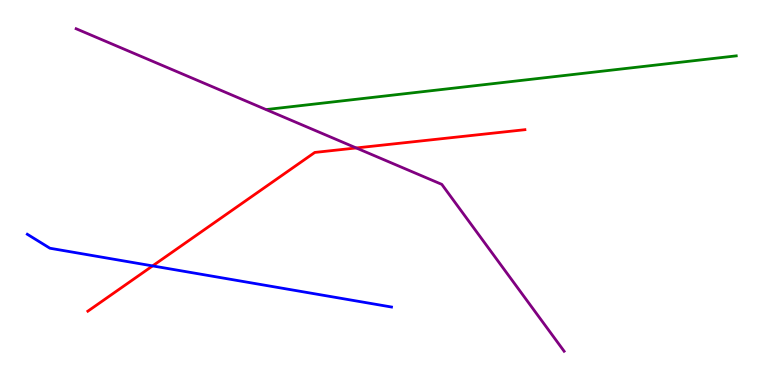[{'lines': ['blue', 'red'], 'intersections': [{'x': 1.97, 'y': 3.09}]}, {'lines': ['green', 'red'], 'intersections': []}, {'lines': ['purple', 'red'], 'intersections': [{'x': 4.6, 'y': 6.16}]}, {'lines': ['blue', 'green'], 'intersections': []}, {'lines': ['blue', 'purple'], 'intersections': []}, {'lines': ['green', 'purple'], 'intersections': []}]